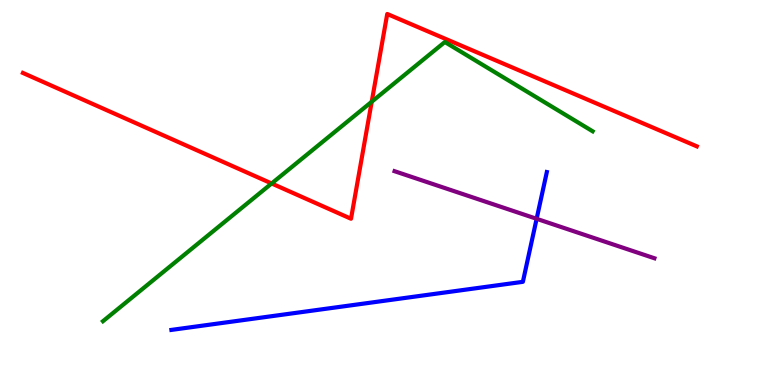[{'lines': ['blue', 'red'], 'intersections': []}, {'lines': ['green', 'red'], 'intersections': [{'x': 3.5, 'y': 5.23}, {'x': 4.8, 'y': 7.36}]}, {'lines': ['purple', 'red'], 'intersections': []}, {'lines': ['blue', 'green'], 'intersections': []}, {'lines': ['blue', 'purple'], 'intersections': [{'x': 6.92, 'y': 4.32}]}, {'lines': ['green', 'purple'], 'intersections': []}]